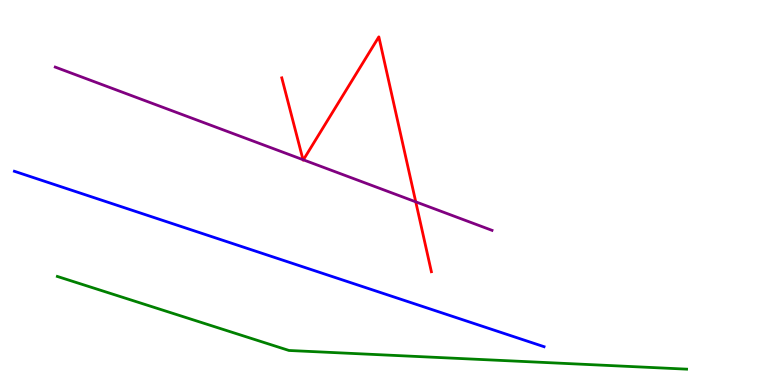[{'lines': ['blue', 'red'], 'intersections': []}, {'lines': ['green', 'red'], 'intersections': []}, {'lines': ['purple', 'red'], 'intersections': [{'x': 3.91, 'y': 5.85}, {'x': 3.91, 'y': 5.85}, {'x': 5.36, 'y': 4.76}]}, {'lines': ['blue', 'green'], 'intersections': []}, {'lines': ['blue', 'purple'], 'intersections': []}, {'lines': ['green', 'purple'], 'intersections': []}]